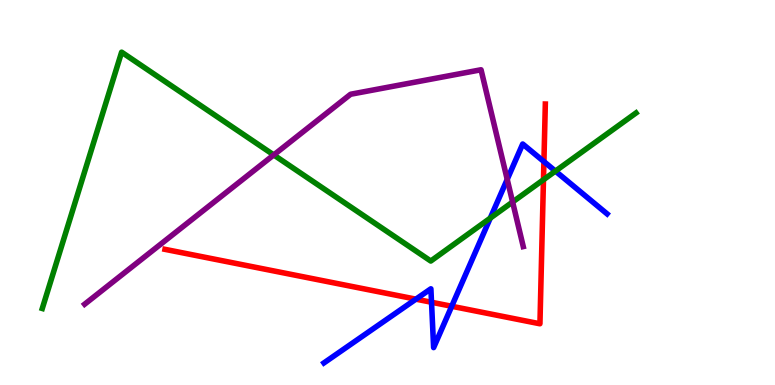[{'lines': ['blue', 'red'], 'intersections': [{'x': 5.37, 'y': 2.23}, {'x': 5.57, 'y': 2.15}, {'x': 5.83, 'y': 2.04}, {'x': 7.02, 'y': 5.8}]}, {'lines': ['green', 'red'], 'intersections': [{'x': 7.01, 'y': 5.33}]}, {'lines': ['purple', 'red'], 'intersections': []}, {'lines': ['blue', 'green'], 'intersections': [{'x': 6.33, 'y': 4.33}, {'x': 7.17, 'y': 5.56}]}, {'lines': ['blue', 'purple'], 'intersections': [{'x': 6.54, 'y': 5.34}]}, {'lines': ['green', 'purple'], 'intersections': [{'x': 3.53, 'y': 5.98}, {'x': 6.61, 'y': 4.75}]}]